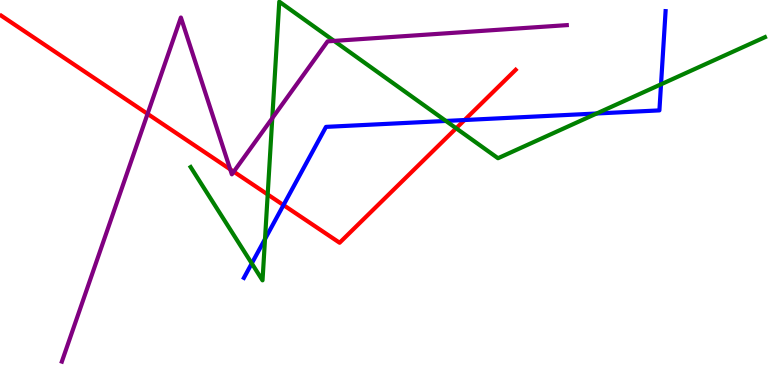[{'lines': ['blue', 'red'], 'intersections': [{'x': 3.66, 'y': 4.67}, {'x': 5.99, 'y': 6.88}]}, {'lines': ['green', 'red'], 'intersections': [{'x': 3.45, 'y': 4.95}, {'x': 5.89, 'y': 6.67}]}, {'lines': ['purple', 'red'], 'intersections': [{'x': 1.9, 'y': 7.04}, {'x': 2.97, 'y': 5.6}, {'x': 3.02, 'y': 5.54}]}, {'lines': ['blue', 'green'], 'intersections': [{'x': 3.25, 'y': 3.16}, {'x': 3.42, 'y': 3.79}, {'x': 5.75, 'y': 6.86}, {'x': 7.7, 'y': 7.05}, {'x': 8.53, 'y': 7.81}]}, {'lines': ['blue', 'purple'], 'intersections': []}, {'lines': ['green', 'purple'], 'intersections': [{'x': 3.51, 'y': 6.93}, {'x': 4.31, 'y': 8.94}]}]